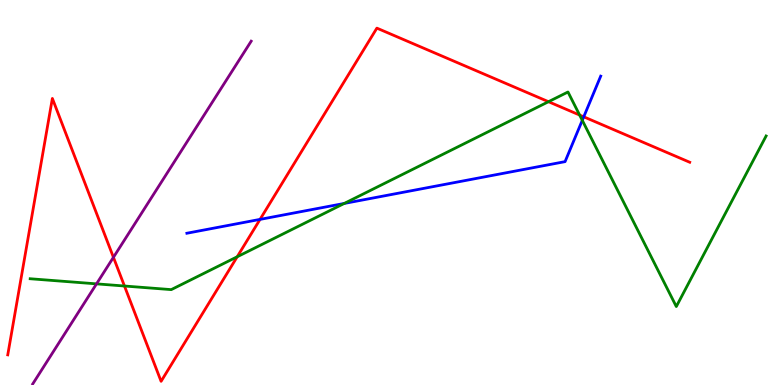[{'lines': ['blue', 'red'], 'intersections': [{'x': 3.36, 'y': 4.3}, {'x': 7.53, 'y': 6.97}]}, {'lines': ['green', 'red'], 'intersections': [{'x': 1.61, 'y': 2.57}, {'x': 3.06, 'y': 3.33}, {'x': 7.08, 'y': 7.36}, {'x': 7.48, 'y': 7.01}]}, {'lines': ['purple', 'red'], 'intersections': [{'x': 1.46, 'y': 3.32}]}, {'lines': ['blue', 'green'], 'intersections': [{'x': 4.44, 'y': 4.72}, {'x': 7.51, 'y': 6.87}]}, {'lines': ['blue', 'purple'], 'intersections': []}, {'lines': ['green', 'purple'], 'intersections': [{'x': 1.25, 'y': 2.63}]}]